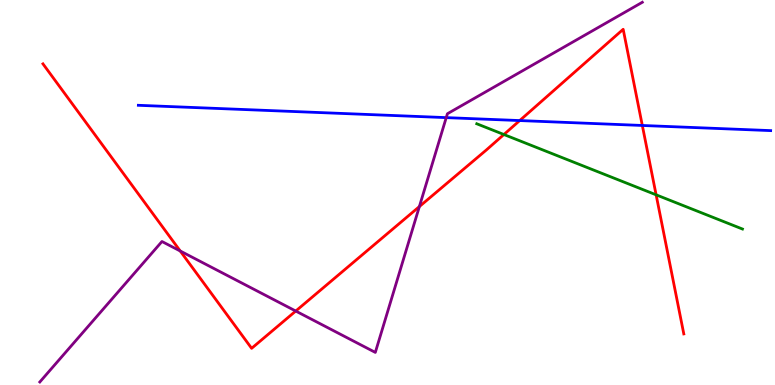[{'lines': ['blue', 'red'], 'intersections': [{'x': 6.71, 'y': 6.87}, {'x': 8.29, 'y': 6.74}]}, {'lines': ['green', 'red'], 'intersections': [{'x': 6.5, 'y': 6.51}, {'x': 8.47, 'y': 4.94}]}, {'lines': ['purple', 'red'], 'intersections': [{'x': 2.33, 'y': 3.48}, {'x': 3.82, 'y': 1.92}, {'x': 5.41, 'y': 4.63}]}, {'lines': ['blue', 'green'], 'intersections': []}, {'lines': ['blue', 'purple'], 'intersections': [{'x': 5.76, 'y': 6.94}]}, {'lines': ['green', 'purple'], 'intersections': []}]